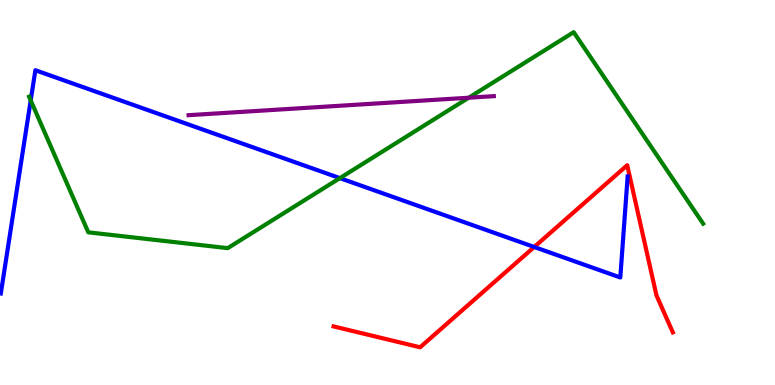[{'lines': ['blue', 'red'], 'intersections': [{'x': 6.89, 'y': 3.58}]}, {'lines': ['green', 'red'], 'intersections': []}, {'lines': ['purple', 'red'], 'intersections': []}, {'lines': ['blue', 'green'], 'intersections': [{'x': 0.396, 'y': 7.39}, {'x': 4.39, 'y': 5.37}]}, {'lines': ['blue', 'purple'], 'intersections': []}, {'lines': ['green', 'purple'], 'intersections': [{'x': 6.05, 'y': 7.46}]}]